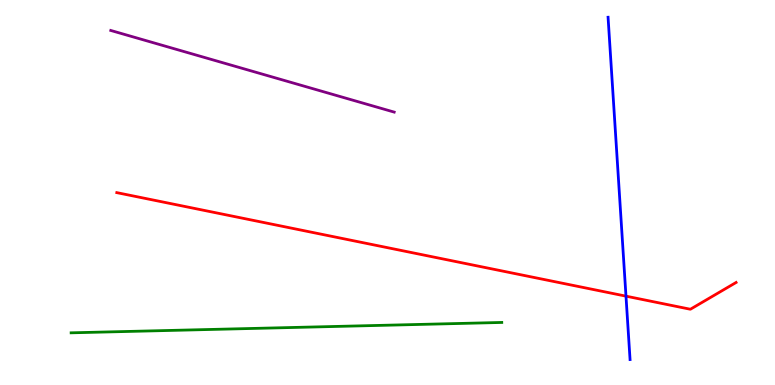[{'lines': ['blue', 'red'], 'intersections': [{'x': 8.08, 'y': 2.31}]}, {'lines': ['green', 'red'], 'intersections': []}, {'lines': ['purple', 'red'], 'intersections': []}, {'lines': ['blue', 'green'], 'intersections': []}, {'lines': ['blue', 'purple'], 'intersections': []}, {'lines': ['green', 'purple'], 'intersections': []}]